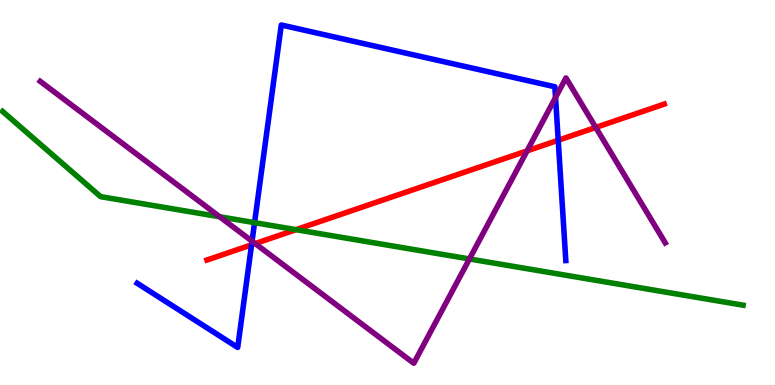[{'lines': ['blue', 'red'], 'intersections': [{'x': 3.25, 'y': 3.64}, {'x': 7.2, 'y': 6.36}]}, {'lines': ['green', 'red'], 'intersections': [{'x': 3.82, 'y': 4.03}]}, {'lines': ['purple', 'red'], 'intersections': [{'x': 3.29, 'y': 3.67}, {'x': 6.8, 'y': 6.08}, {'x': 7.69, 'y': 6.69}]}, {'lines': ['blue', 'green'], 'intersections': [{'x': 3.28, 'y': 4.22}]}, {'lines': ['blue', 'purple'], 'intersections': [{'x': 3.25, 'y': 3.73}, {'x': 7.17, 'y': 7.47}]}, {'lines': ['green', 'purple'], 'intersections': [{'x': 2.83, 'y': 4.37}, {'x': 6.06, 'y': 3.27}]}]